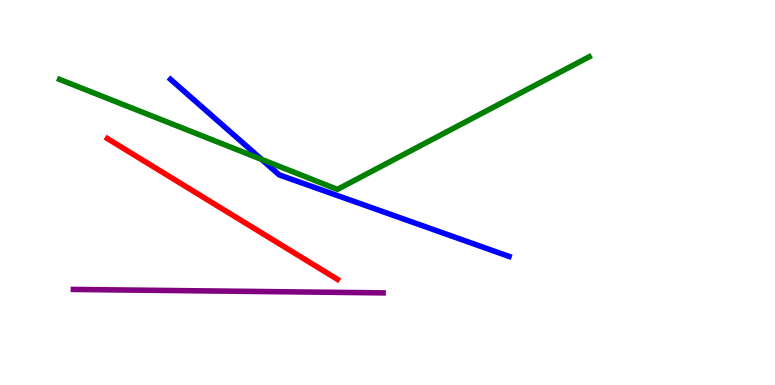[{'lines': ['blue', 'red'], 'intersections': []}, {'lines': ['green', 'red'], 'intersections': []}, {'lines': ['purple', 'red'], 'intersections': []}, {'lines': ['blue', 'green'], 'intersections': [{'x': 3.38, 'y': 5.86}]}, {'lines': ['blue', 'purple'], 'intersections': []}, {'lines': ['green', 'purple'], 'intersections': []}]